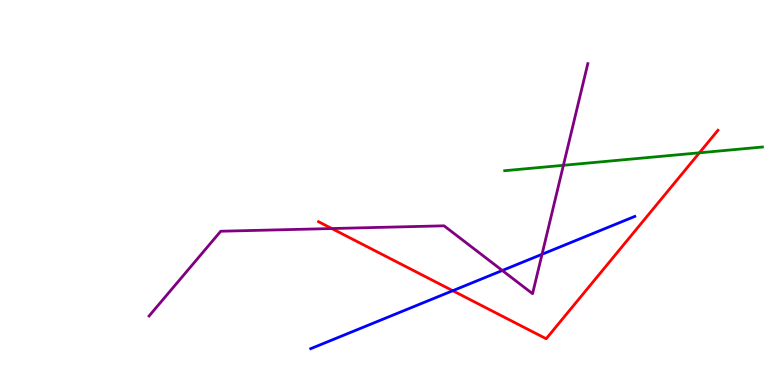[{'lines': ['blue', 'red'], 'intersections': [{'x': 5.84, 'y': 2.45}]}, {'lines': ['green', 'red'], 'intersections': [{'x': 9.02, 'y': 6.03}]}, {'lines': ['purple', 'red'], 'intersections': [{'x': 4.28, 'y': 4.06}]}, {'lines': ['blue', 'green'], 'intersections': []}, {'lines': ['blue', 'purple'], 'intersections': [{'x': 6.48, 'y': 2.97}, {'x': 6.99, 'y': 3.4}]}, {'lines': ['green', 'purple'], 'intersections': [{'x': 7.27, 'y': 5.71}]}]